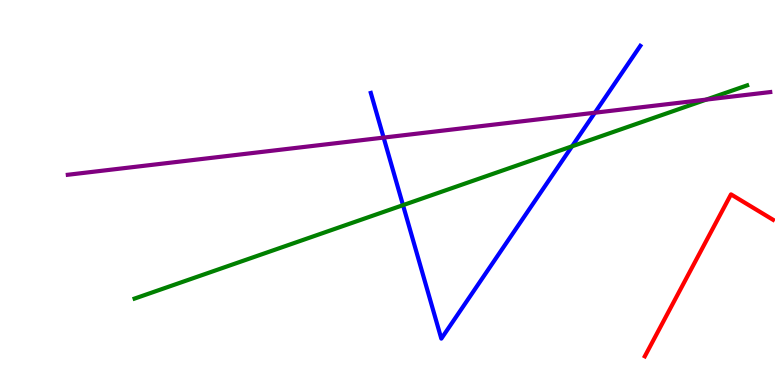[{'lines': ['blue', 'red'], 'intersections': []}, {'lines': ['green', 'red'], 'intersections': []}, {'lines': ['purple', 'red'], 'intersections': []}, {'lines': ['blue', 'green'], 'intersections': [{'x': 5.2, 'y': 4.67}, {'x': 7.38, 'y': 6.2}]}, {'lines': ['blue', 'purple'], 'intersections': [{'x': 4.95, 'y': 6.43}, {'x': 7.68, 'y': 7.07}]}, {'lines': ['green', 'purple'], 'intersections': [{'x': 9.11, 'y': 7.41}]}]